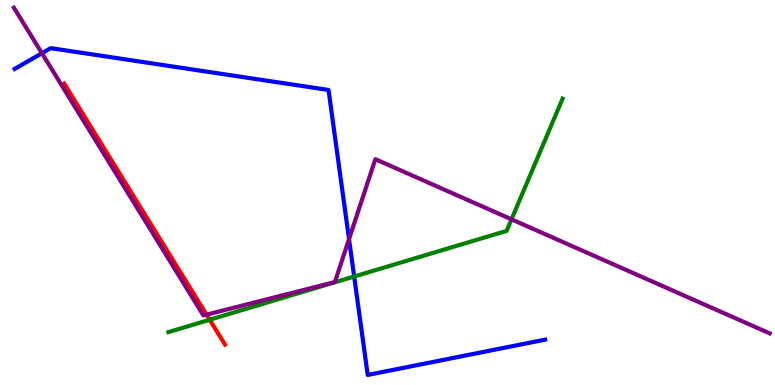[{'lines': ['blue', 'red'], 'intersections': []}, {'lines': ['green', 'red'], 'intersections': [{'x': 2.71, 'y': 1.69}]}, {'lines': ['purple', 'red'], 'intersections': [{'x': 2.67, 'y': 1.83}]}, {'lines': ['blue', 'green'], 'intersections': [{'x': 4.57, 'y': 2.82}]}, {'lines': ['blue', 'purple'], 'intersections': [{'x': 0.541, 'y': 8.62}, {'x': 4.5, 'y': 3.79}]}, {'lines': ['green', 'purple'], 'intersections': [{'x': 6.6, 'y': 4.3}]}]